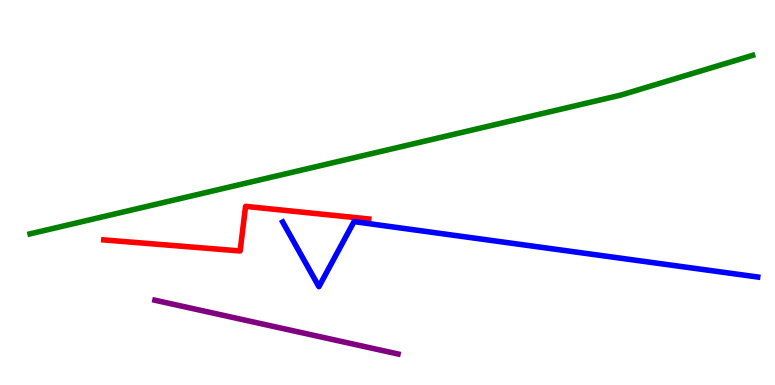[{'lines': ['blue', 'red'], 'intersections': []}, {'lines': ['green', 'red'], 'intersections': []}, {'lines': ['purple', 'red'], 'intersections': []}, {'lines': ['blue', 'green'], 'intersections': []}, {'lines': ['blue', 'purple'], 'intersections': []}, {'lines': ['green', 'purple'], 'intersections': []}]